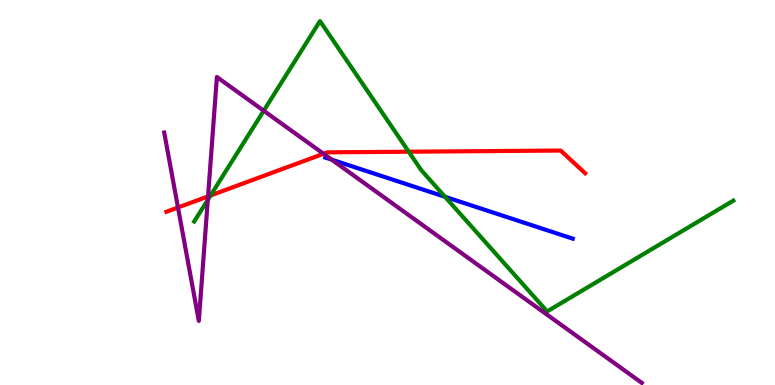[{'lines': ['blue', 'red'], 'intersections': []}, {'lines': ['green', 'red'], 'intersections': [{'x': 2.72, 'y': 4.92}, {'x': 5.27, 'y': 6.06}]}, {'lines': ['purple', 'red'], 'intersections': [{'x': 2.3, 'y': 4.61}, {'x': 2.68, 'y': 4.9}, {'x': 4.17, 'y': 6.01}]}, {'lines': ['blue', 'green'], 'intersections': [{'x': 5.74, 'y': 4.89}]}, {'lines': ['blue', 'purple'], 'intersections': [{'x': 4.28, 'y': 5.85}]}, {'lines': ['green', 'purple'], 'intersections': [{'x': 2.68, 'y': 4.81}, {'x': 3.4, 'y': 7.12}]}]